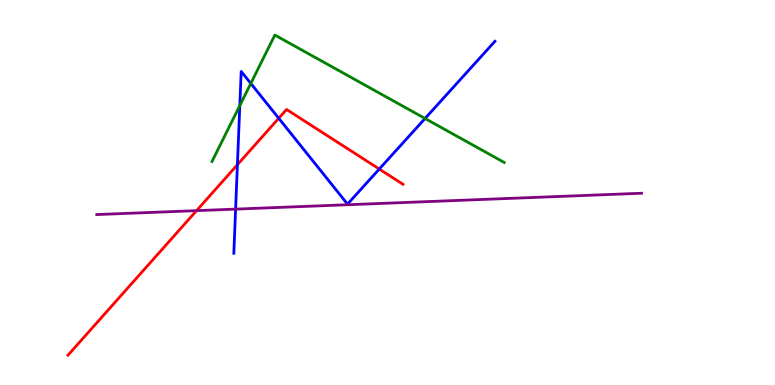[{'lines': ['blue', 'red'], 'intersections': [{'x': 3.06, 'y': 5.72}, {'x': 3.6, 'y': 6.93}, {'x': 4.89, 'y': 5.61}]}, {'lines': ['green', 'red'], 'intersections': []}, {'lines': ['purple', 'red'], 'intersections': [{'x': 2.54, 'y': 4.53}]}, {'lines': ['blue', 'green'], 'intersections': [{'x': 3.09, 'y': 7.26}, {'x': 3.24, 'y': 7.83}, {'x': 5.48, 'y': 6.92}]}, {'lines': ['blue', 'purple'], 'intersections': [{'x': 3.04, 'y': 4.57}]}, {'lines': ['green', 'purple'], 'intersections': []}]